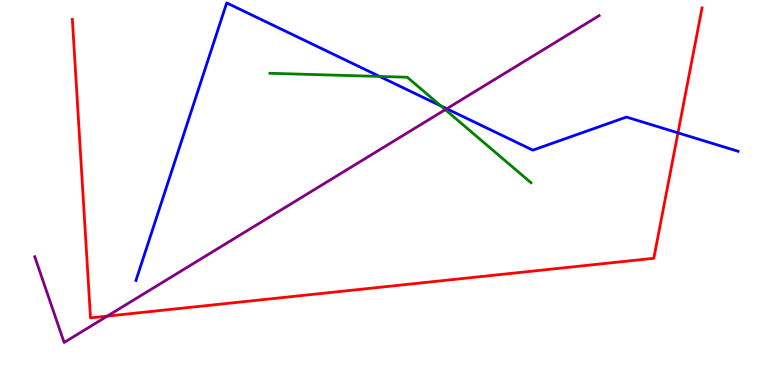[{'lines': ['blue', 'red'], 'intersections': [{'x': 8.75, 'y': 6.55}]}, {'lines': ['green', 'red'], 'intersections': []}, {'lines': ['purple', 'red'], 'intersections': [{'x': 1.38, 'y': 1.79}]}, {'lines': ['blue', 'green'], 'intersections': [{'x': 4.9, 'y': 8.01}, {'x': 5.69, 'y': 7.25}]}, {'lines': ['blue', 'purple'], 'intersections': [{'x': 5.76, 'y': 7.18}]}, {'lines': ['green', 'purple'], 'intersections': [{'x': 5.75, 'y': 7.15}]}]